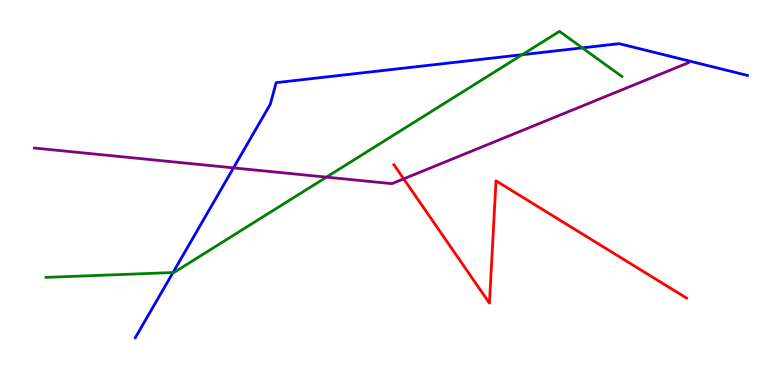[{'lines': ['blue', 'red'], 'intersections': []}, {'lines': ['green', 'red'], 'intersections': []}, {'lines': ['purple', 'red'], 'intersections': [{'x': 5.21, 'y': 5.35}]}, {'lines': ['blue', 'green'], 'intersections': [{'x': 2.23, 'y': 2.92}, {'x': 6.74, 'y': 8.58}, {'x': 7.51, 'y': 8.76}]}, {'lines': ['blue', 'purple'], 'intersections': [{'x': 3.01, 'y': 5.64}]}, {'lines': ['green', 'purple'], 'intersections': [{'x': 4.21, 'y': 5.4}]}]